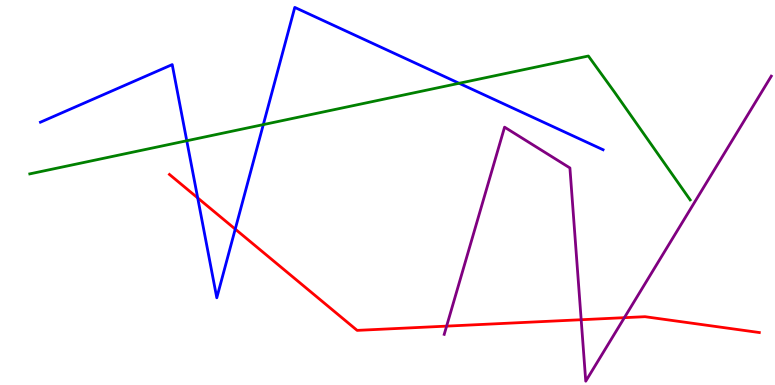[{'lines': ['blue', 'red'], 'intersections': [{'x': 2.55, 'y': 4.86}, {'x': 3.04, 'y': 4.05}]}, {'lines': ['green', 'red'], 'intersections': []}, {'lines': ['purple', 'red'], 'intersections': [{'x': 5.76, 'y': 1.53}, {'x': 7.5, 'y': 1.7}, {'x': 8.06, 'y': 1.75}]}, {'lines': ['blue', 'green'], 'intersections': [{'x': 2.41, 'y': 6.34}, {'x': 3.4, 'y': 6.76}, {'x': 5.92, 'y': 7.84}]}, {'lines': ['blue', 'purple'], 'intersections': []}, {'lines': ['green', 'purple'], 'intersections': []}]